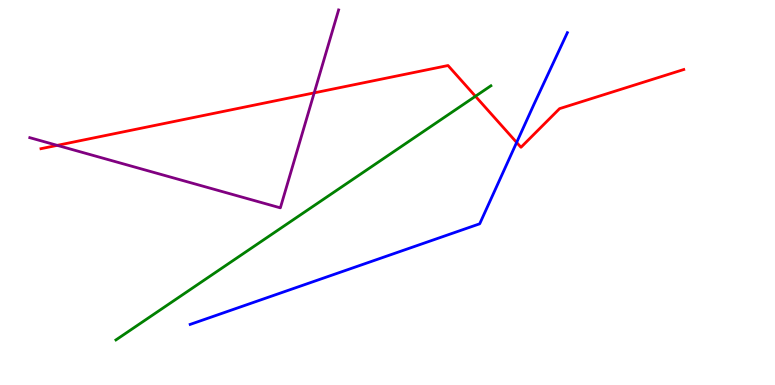[{'lines': ['blue', 'red'], 'intersections': [{'x': 6.67, 'y': 6.3}]}, {'lines': ['green', 'red'], 'intersections': [{'x': 6.13, 'y': 7.5}]}, {'lines': ['purple', 'red'], 'intersections': [{'x': 0.739, 'y': 6.22}, {'x': 4.05, 'y': 7.59}]}, {'lines': ['blue', 'green'], 'intersections': []}, {'lines': ['blue', 'purple'], 'intersections': []}, {'lines': ['green', 'purple'], 'intersections': []}]